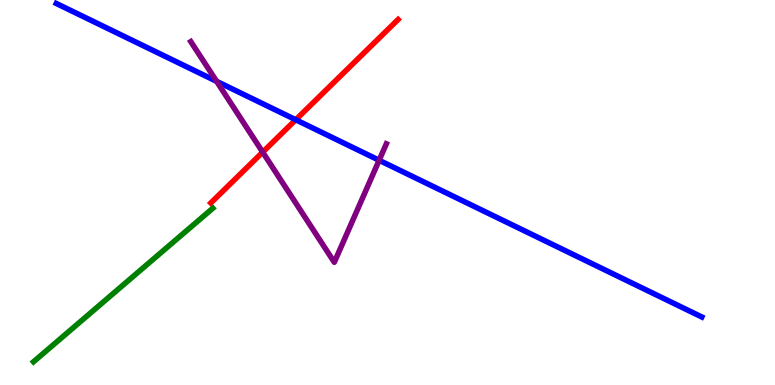[{'lines': ['blue', 'red'], 'intersections': [{'x': 3.82, 'y': 6.89}]}, {'lines': ['green', 'red'], 'intersections': []}, {'lines': ['purple', 'red'], 'intersections': [{'x': 3.39, 'y': 6.05}]}, {'lines': ['blue', 'green'], 'intersections': []}, {'lines': ['blue', 'purple'], 'intersections': [{'x': 2.8, 'y': 7.89}, {'x': 4.89, 'y': 5.84}]}, {'lines': ['green', 'purple'], 'intersections': []}]